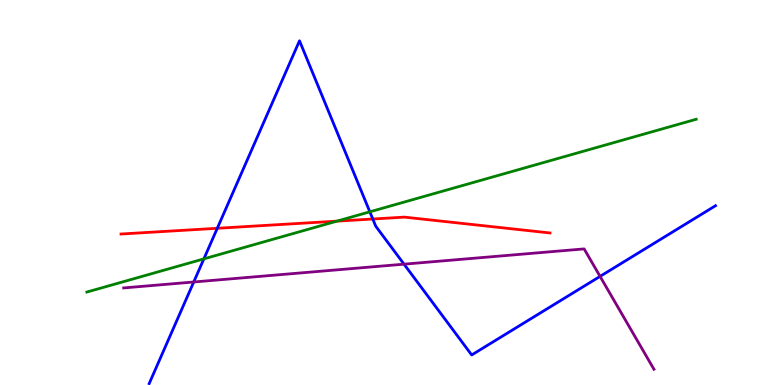[{'lines': ['blue', 'red'], 'intersections': [{'x': 2.8, 'y': 4.07}, {'x': 4.81, 'y': 4.31}]}, {'lines': ['green', 'red'], 'intersections': [{'x': 4.35, 'y': 4.26}]}, {'lines': ['purple', 'red'], 'intersections': []}, {'lines': ['blue', 'green'], 'intersections': [{'x': 2.63, 'y': 3.28}, {'x': 4.77, 'y': 4.5}]}, {'lines': ['blue', 'purple'], 'intersections': [{'x': 2.5, 'y': 2.68}, {'x': 5.21, 'y': 3.14}, {'x': 7.74, 'y': 2.82}]}, {'lines': ['green', 'purple'], 'intersections': []}]